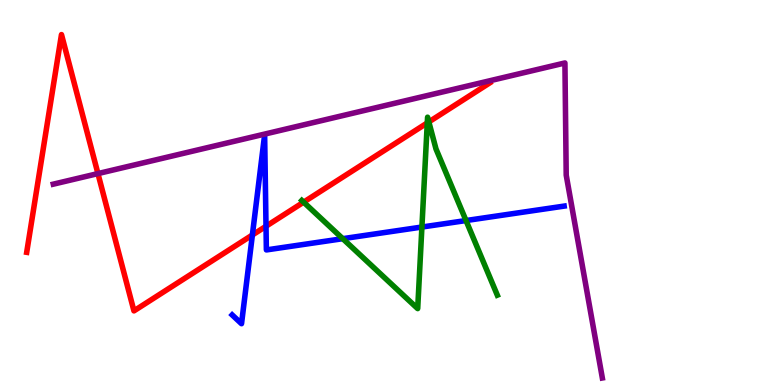[{'lines': ['blue', 'red'], 'intersections': [{'x': 3.26, 'y': 3.9}, {'x': 3.43, 'y': 4.12}]}, {'lines': ['green', 'red'], 'intersections': [{'x': 3.92, 'y': 4.75}, {'x': 5.51, 'y': 6.81}, {'x': 5.53, 'y': 6.83}]}, {'lines': ['purple', 'red'], 'intersections': [{'x': 1.26, 'y': 5.49}]}, {'lines': ['blue', 'green'], 'intersections': [{'x': 4.42, 'y': 3.8}, {'x': 5.44, 'y': 4.1}, {'x': 6.01, 'y': 4.27}]}, {'lines': ['blue', 'purple'], 'intersections': []}, {'lines': ['green', 'purple'], 'intersections': []}]